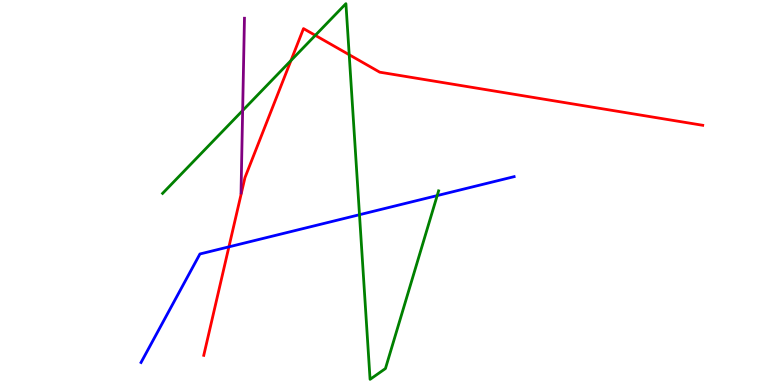[{'lines': ['blue', 'red'], 'intersections': [{'x': 2.95, 'y': 3.59}]}, {'lines': ['green', 'red'], 'intersections': [{'x': 3.75, 'y': 8.43}, {'x': 4.07, 'y': 9.08}, {'x': 4.51, 'y': 8.58}]}, {'lines': ['purple', 'red'], 'intersections': []}, {'lines': ['blue', 'green'], 'intersections': [{'x': 4.64, 'y': 4.42}, {'x': 5.64, 'y': 4.92}]}, {'lines': ['blue', 'purple'], 'intersections': []}, {'lines': ['green', 'purple'], 'intersections': [{'x': 3.13, 'y': 7.13}]}]